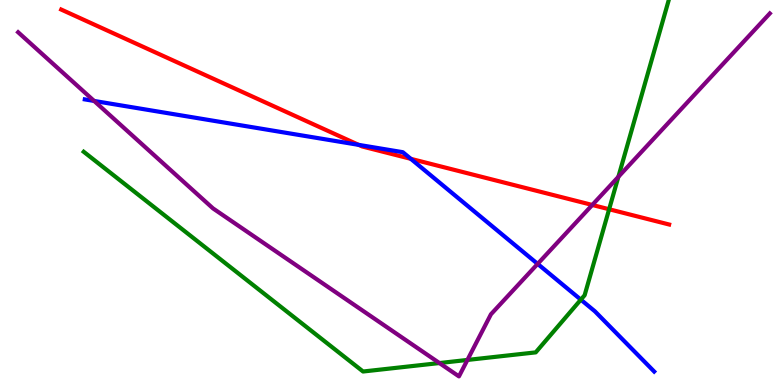[{'lines': ['blue', 'red'], 'intersections': [{'x': 4.63, 'y': 6.24}, {'x': 5.3, 'y': 5.87}]}, {'lines': ['green', 'red'], 'intersections': [{'x': 7.86, 'y': 4.56}]}, {'lines': ['purple', 'red'], 'intersections': [{'x': 7.64, 'y': 4.68}]}, {'lines': ['blue', 'green'], 'intersections': [{'x': 7.49, 'y': 2.22}]}, {'lines': ['blue', 'purple'], 'intersections': [{'x': 1.21, 'y': 7.38}, {'x': 6.94, 'y': 3.15}]}, {'lines': ['green', 'purple'], 'intersections': [{'x': 5.67, 'y': 0.57}, {'x': 6.03, 'y': 0.651}, {'x': 7.98, 'y': 5.41}]}]